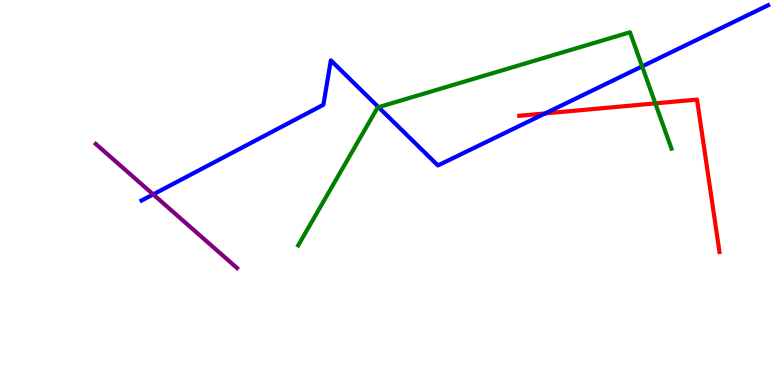[{'lines': ['blue', 'red'], 'intersections': [{'x': 7.03, 'y': 7.05}]}, {'lines': ['green', 'red'], 'intersections': [{'x': 8.46, 'y': 7.31}]}, {'lines': ['purple', 'red'], 'intersections': []}, {'lines': ['blue', 'green'], 'intersections': [{'x': 4.88, 'y': 7.22}, {'x': 8.29, 'y': 8.28}]}, {'lines': ['blue', 'purple'], 'intersections': [{'x': 1.98, 'y': 4.95}]}, {'lines': ['green', 'purple'], 'intersections': []}]